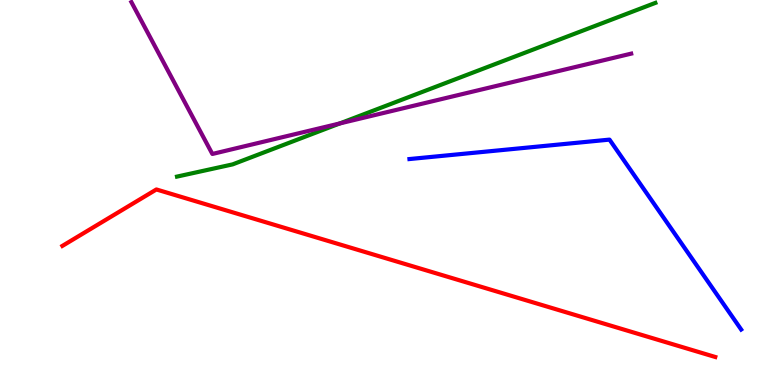[{'lines': ['blue', 'red'], 'intersections': []}, {'lines': ['green', 'red'], 'intersections': []}, {'lines': ['purple', 'red'], 'intersections': []}, {'lines': ['blue', 'green'], 'intersections': []}, {'lines': ['blue', 'purple'], 'intersections': []}, {'lines': ['green', 'purple'], 'intersections': [{'x': 4.38, 'y': 6.79}]}]